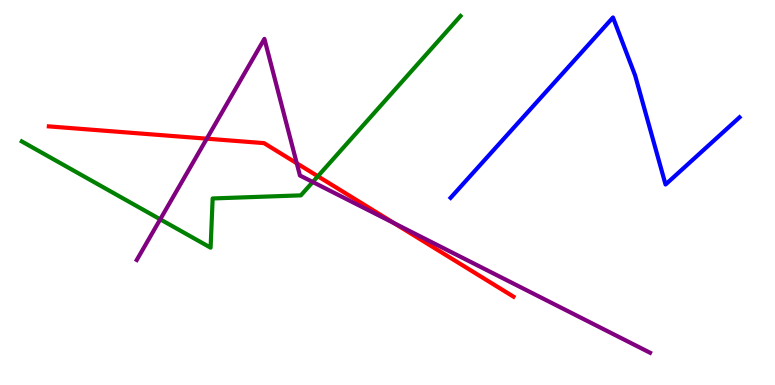[{'lines': ['blue', 'red'], 'intersections': []}, {'lines': ['green', 'red'], 'intersections': [{'x': 4.1, 'y': 5.42}]}, {'lines': ['purple', 'red'], 'intersections': [{'x': 2.67, 'y': 6.4}, {'x': 3.83, 'y': 5.76}, {'x': 5.09, 'y': 4.2}]}, {'lines': ['blue', 'green'], 'intersections': []}, {'lines': ['blue', 'purple'], 'intersections': []}, {'lines': ['green', 'purple'], 'intersections': [{'x': 2.07, 'y': 4.3}, {'x': 4.04, 'y': 5.27}]}]